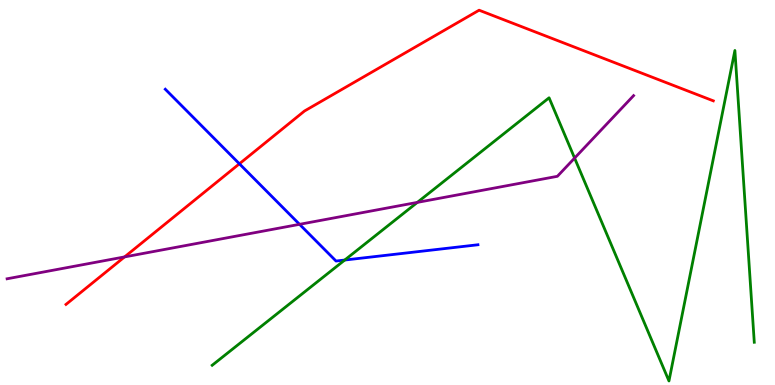[{'lines': ['blue', 'red'], 'intersections': [{'x': 3.09, 'y': 5.75}]}, {'lines': ['green', 'red'], 'intersections': []}, {'lines': ['purple', 'red'], 'intersections': [{'x': 1.61, 'y': 3.33}]}, {'lines': ['blue', 'green'], 'intersections': [{'x': 4.45, 'y': 3.25}]}, {'lines': ['blue', 'purple'], 'intersections': [{'x': 3.87, 'y': 4.17}]}, {'lines': ['green', 'purple'], 'intersections': [{'x': 5.39, 'y': 4.74}, {'x': 7.41, 'y': 5.89}]}]